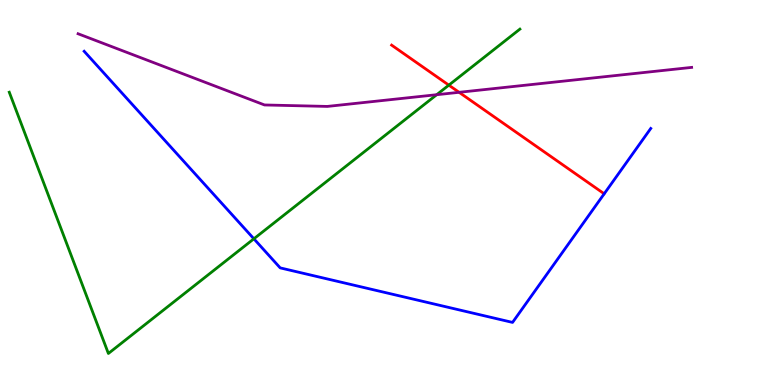[{'lines': ['blue', 'red'], 'intersections': []}, {'lines': ['green', 'red'], 'intersections': [{'x': 5.79, 'y': 7.79}]}, {'lines': ['purple', 'red'], 'intersections': [{'x': 5.92, 'y': 7.6}]}, {'lines': ['blue', 'green'], 'intersections': [{'x': 3.28, 'y': 3.8}]}, {'lines': ['blue', 'purple'], 'intersections': []}, {'lines': ['green', 'purple'], 'intersections': [{'x': 5.63, 'y': 7.54}]}]